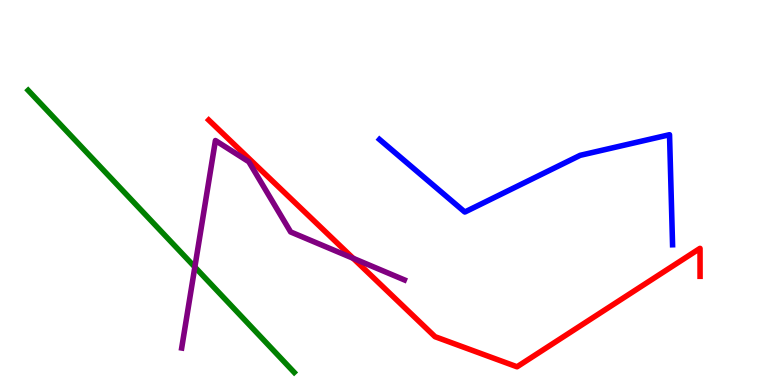[{'lines': ['blue', 'red'], 'intersections': []}, {'lines': ['green', 'red'], 'intersections': []}, {'lines': ['purple', 'red'], 'intersections': [{'x': 4.56, 'y': 3.29}]}, {'lines': ['blue', 'green'], 'intersections': []}, {'lines': ['blue', 'purple'], 'intersections': []}, {'lines': ['green', 'purple'], 'intersections': [{'x': 2.51, 'y': 3.06}]}]